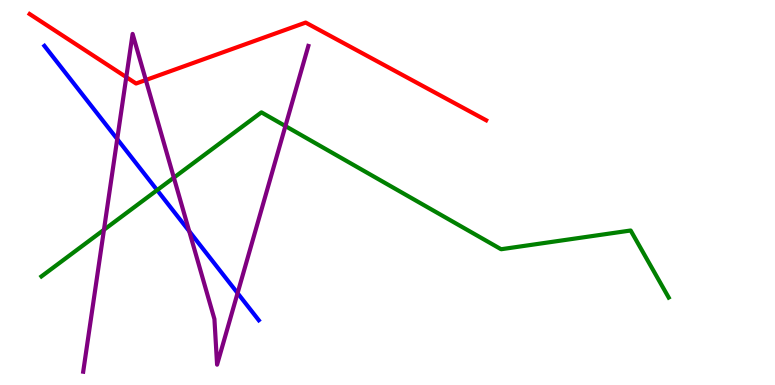[{'lines': ['blue', 'red'], 'intersections': []}, {'lines': ['green', 'red'], 'intersections': []}, {'lines': ['purple', 'red'], 'intersections': [{'x': 1.63, 'y': 8.0}, {'x': 1.88, 'y': 7.92}]}, {'lines': ['blue', 'green'], 'intersections': [{'x': 2.03, 'y': 5.06}]}, {'lines': ['blue', 'purple'], 'intersections': [{'x': 1.51, 'y': 6.39}, {'x': 2.44, 'y': 3.99}, {'x': 3.07, 'y': 2.39}]}, {'lines': ['green', 'purple'], 'intersections': [{'x': 1.34, 'y': 4.03}, {'x': 2.24, 'y': 5.39}, {'x': 3.68, 'y': 6.73}]}]